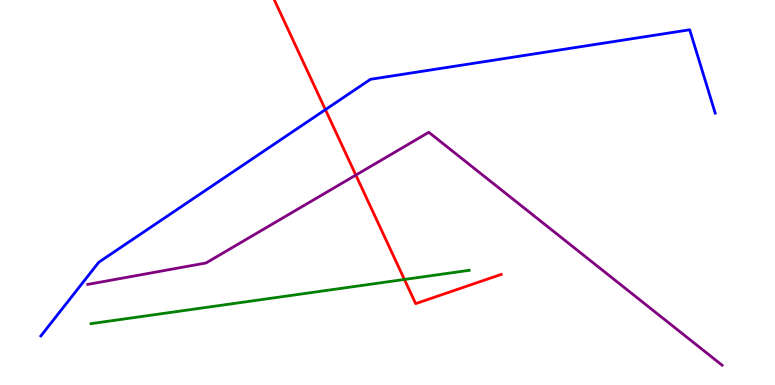[{'lines': ['blue', 'red'], 'intersections': [{'x': 4.2, 'y': 7.15}]}, {'lines': ['green', 'red'], 'intersections': [{'x': 5.22, 'y': 2.74}]}, {'lines': ['purple', 'red'], 'intersections': [{'x': 4.59, 'y': 5.45}]}, {'lines': ['blue', 'green'], 'intersections': []}, {'lines': ['blue', 'purple'], 'intersections': []}, {'lines': ['green', 'purple'], 'intersections': []}]